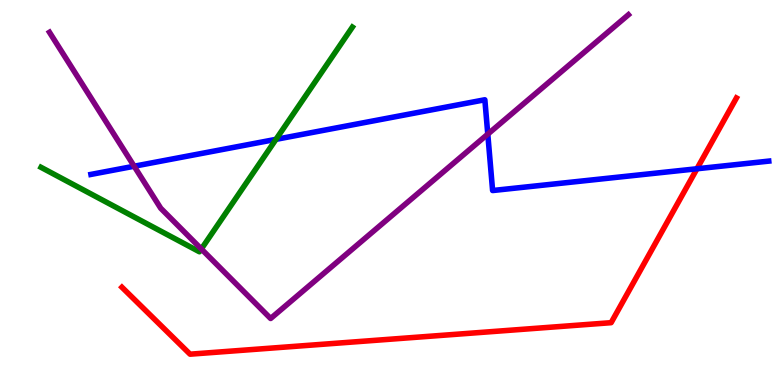[{'lines': ['blue', 'red'], 'intersections': [{'x': 8.99, 'y': 5.62}]}, {'lines': ['green', 'red'], 'intersections': []}, {'lines': ['purple', 'red'], 'intersections': []}, {'lines': ['blue', 'green'], 'intersections': [{'x': 3.56, 'y': 6.38}]}, {'lines': ['blue', 'purple'], 'intersections': [{'x': 1.73, 'y': 5.68}, {'x': 6.29, 'y': 6.52}]}, {'lines': ['green', 'purple'], 'intersections': [{'x': 2.6, 'y': 3.53}]}]